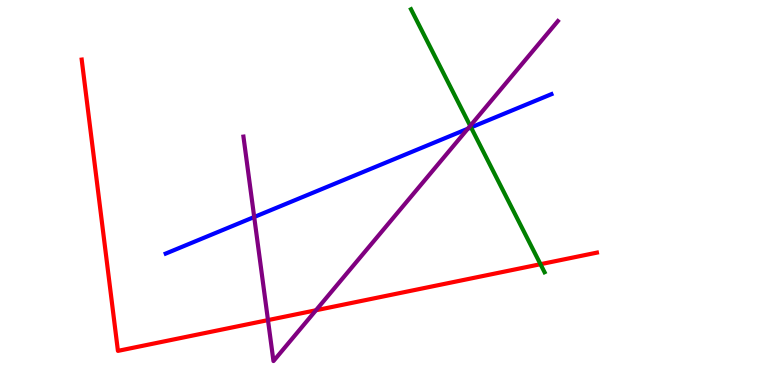[{'lines': ['blue', 'red'], 'intersections': []}, {'lines': ['green', 'red'], 'intersections': [{'x': 6.97, 'y': 3.14}]}, {'lines': ['purple', 'red'], 'intersections': [{'x': 3.46, 'y': 1.69}, {'x': 4.08, 'y': 1.94}]}, {'lines': ['blue', 'green'], 'intersections': [{'x': 6.08, 'y': 6.69}]}, {'lines': ['blue', 'purple'], 'intersections': [{'x': 3.28, 'y': 4.36}, {'x': 6.04, 'y': 6.66}]}, {'lines': ['green', 'purple'], 'intersections': [{'x': 6.07, 'y': 6.73}]}]